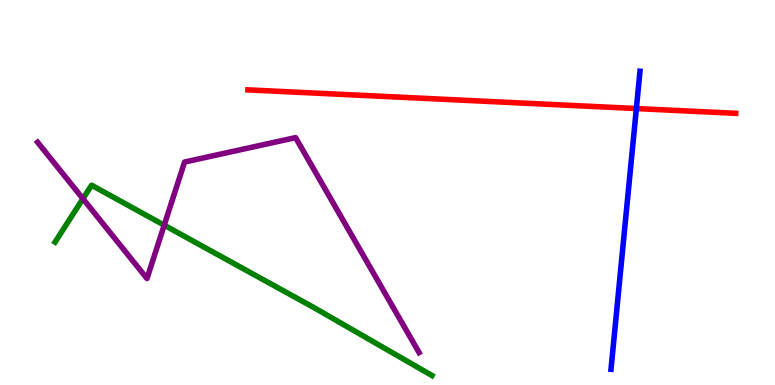[{'lines': ['blue', 'red'], 'intersections': [{'x': 8.21, 'y': 7.18}]}, {'lines': ['green', 'red'], 'intersections': []}, {'lines': ['purple', 'red'], 'intersections': []}, {'lines': ['blue', 'green'], 'intersections': []}, {'lines': ['blue', 'purple'], 'intersections': []}, {'lines': ['green', 'purple'], 'intersections': [{'x': 1.07, 'y': 4.84}, {'x': 2.12, 'y': 4.15}]}]